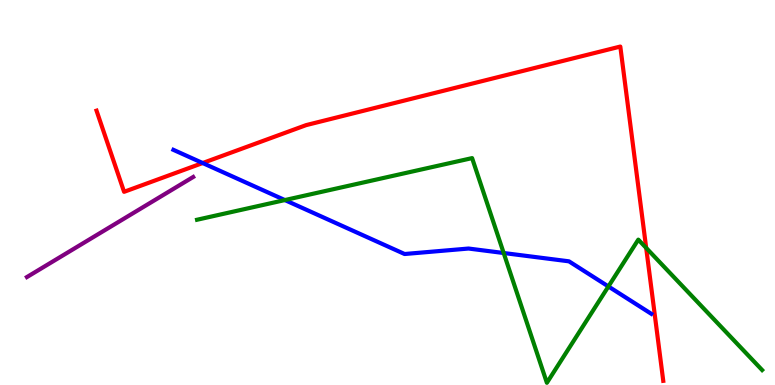[{'lines': ['blue', 'red'], 'intersections': [{'x': 2.62, 'y': 5.77}]}, {'lines': ['green', 'red'], 'intersections': [{'x': 8.34, 'y': 3.56}]}, {'lines': ['purple', 'red'], 'intersections': []}, {'lines': ['blue', 'green'], 'intersections': [{'x': 3.68, 'y': 4.8}, {'x': 6.5, 'y': 3.43}, {'x': 7.85, 'y': 2.56}]}, {'lines': ['blue', 'purple'], 'intersections': []}, {'lines': ['green', 'purple'], 'intersections': []}]